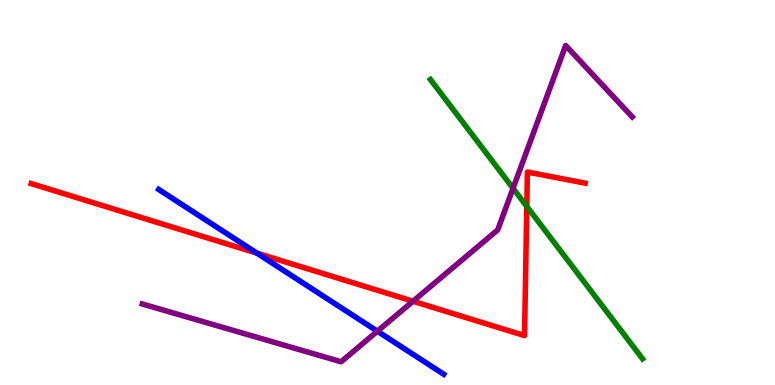[{'lines': ['blue', 'red'], 'intersections': [{'x': 3.32, 'y': 3.42}]}, {'lines': ['green', 'red'], 'intersections': [{'x': 6.8, 'y': 4.64}]}, {'lines': ['purple', 'red'], 'intersections': [{'x': 5.33, 'y': 2.18}]}, {'lines': ['blue', 'green'], 'intersections': []}, {'lines': ['blue', 'purple'], 'intersections': [{'x': 4.87, 'y': 1.4}]}, {'lines': ['green', 'purple'], 'intersections': [{'x': 6.62, 'y': 5.11}]}]